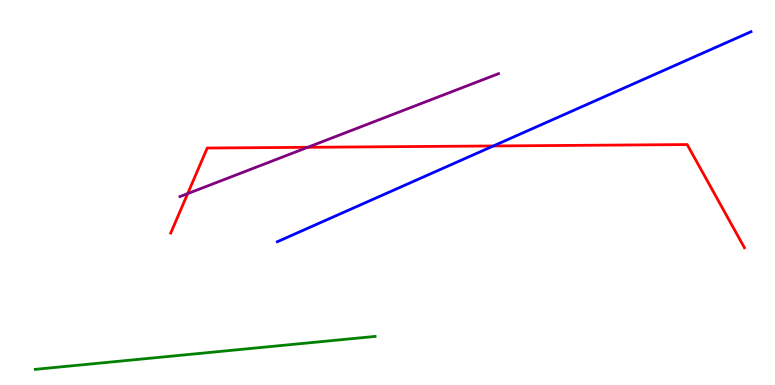[{'lines': ['blue', 'red'], 'intersections': [{'x': 6.37, 'y': 6.21}]}, {'lines': ['green', 'red'], 'intersections': []}, {'lines': ['purple', 'red'], 'intersections': [{'x': 2.42, 'y': 4.97}, {'x': 3.97, 'y': 6.17}]}, {'lines': ['blue', 'green'], 'intersections': []}, {'lines': ['blue', 'purple'], 'intersections': []}, {'lines': ['green', 'purple'], 'intersections': []}]